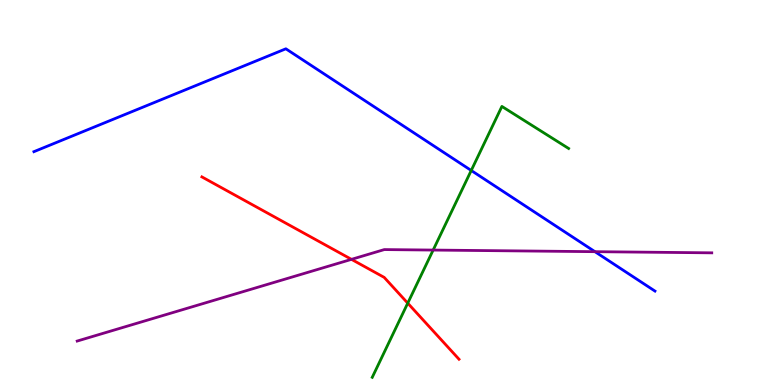[{'lines': ['blue', 'red'], 'intersections': []}, {'lines': ['green', 'red'], 'intersections': [{'x': 5.26, 'y': 2.13}]}, {'lines': ['purple', 'red'], 'intersections': [{'x': 4.54, 'y': 3.26}]}, {'lines': ['blue', 'green'], 'intersections': [{'x': 6.08, 'y': 5.57}]}, {'lines': ['blue', 'purple'], 'intersections': [{'x': 7.68, 'y': 3.46}]}, {'lines': ['green', 'purple'], 'intersections': [{'x': 5.59, 'y': 3.5}]}]